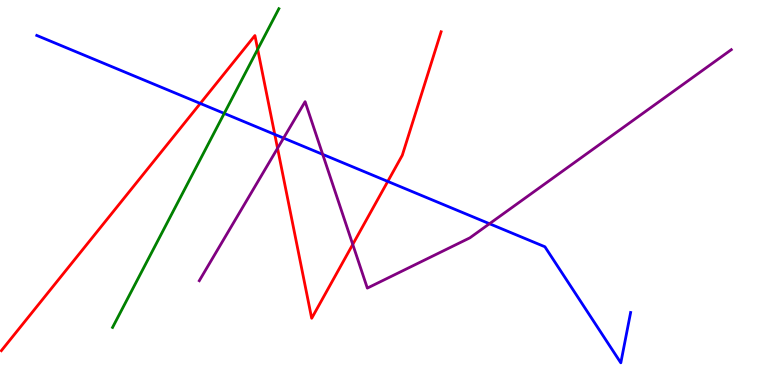[{'lines': ['blue', 'red'], 'intersections': [{'x': 2.58, 'y': 7.31}, {'x': 3.55, 'y': 6.51}, {'x': 5.0, 'y': 5.29}]}, {'lines': ['green', 'red'], 'intersections': [{'x': 3.32, 'y': 8.72}]}, {'lines': ['purple', 'red'], 'intersections': [{'x': 3.58, 'y': 6.15}, {'x': 4.55, 'y': 3.65}]}, {'lines': ['blue', 'green'], 'intersections': [{'x': 2.89, 'y': 7.05}]}, {'lines': ['blue', 'purple'], 'intersections': [{'x': 3.66, 'y': 6.41}, {'x': 4.16, 'y': 5.99}, {'x': 6.32, 'y': 4.19}]}, {'lines': ['green', 'purple'], 'intersections': []}]